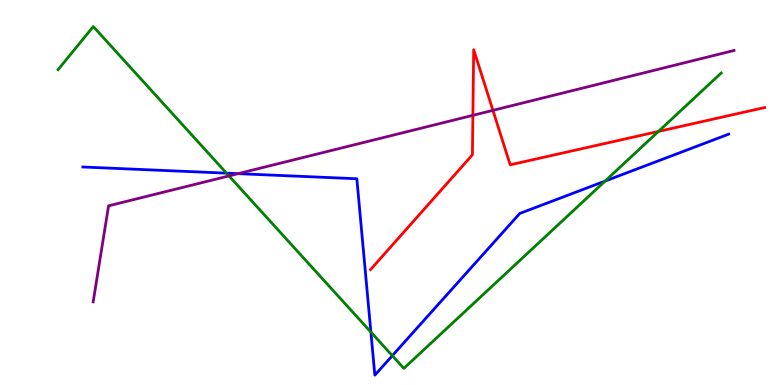[{'lines': ['blue', 'red'], 'intersections': []}, {'lines': ['green', 'red'], 'intersections': [{'x': 8.5, 'y': 6.59}]}, {'lines': ['purple', 'red'], 'intersections': [{'x': 6.1, 'y': 7.0}, {'x': 6.36, 'y': 7.13}]}, {'lines': ['blue', 'green'], 'intersections': [{'x': 2.92, 'y': 5.5}, {'x': 4.79, 'y': 1.37}, {'x': 5.06, 'y': 0.762}, {'x': 7.81, 'y': 5.3}]}, {'lines': ['blue', 'purple'], 'intersections': [{'x': 3.07, 'y': 5.49}]}, {'lines': ['green', 'purple'], 'intersections': [{'x': 2.95, 'y': 5.43}]}]